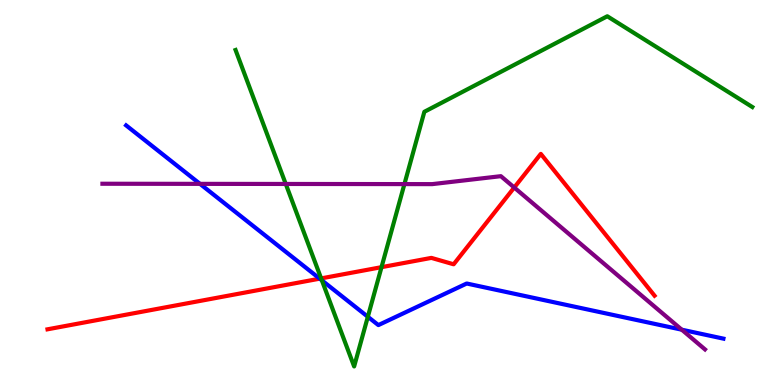[{'lines': ['blue', 'red'], 'intersections': [{'x': 4.13, 'y': 2.76}]}, {'lines': ['green', 'red'], 'intersections': [{'x': 4.14, 'y': 2.77}, {'x': 4.92, 'y': 3.06}]}, {'lines': ['purple', 'red'], 'intersections': [{'x': 6.64, 'y': 5.13}]}, {'lines': ['blue', 'green'], 'intersections': [{'x': 4.15, 'y': 2.72}, {'x': 4.75, 'y': 1.77}]}, {'lines': ['blue', 'purple'], 'intersections': [{'x': 2.58, 'y': 5.22}, {'x': 8.8, 'y': 1.44}]}, {'lines': ['green', 'purple'], 'intersections': [{'x': 3.69, 'y': 5.22}, {'x': 5.22, 'y': 5.22}]}]